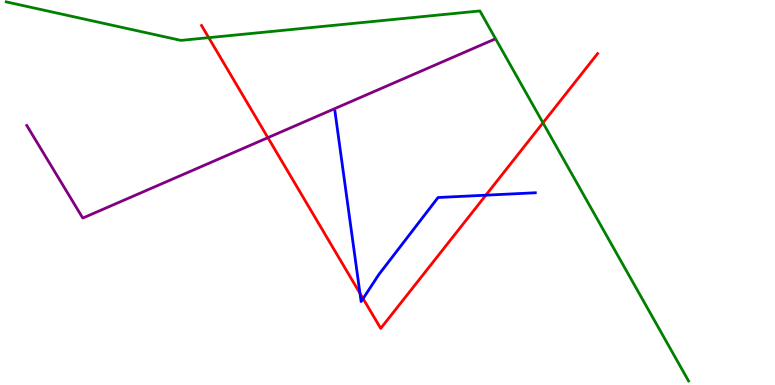[{'lines': ['blue', 'red'], 'intersections': [{'x': 4.64, 'y': 2.38}, {'x': 4.69, 'y': 2.24}, {'x': 6.27, 'y': 4.93}]}, {'lines': ['green', 'red'], 'intersections': [{'x': 2.69, 'y': 9.02}, {'x': 7.01, 'y': 6.81}]}, {'lines': ['purple', 'red'], 'intersections': [{'x': 3.46, 'y': 6.42}]}, {'lines': ['blue', 'green'], 'intersections': []}, {'lines': ['blue', 'purple'], 'intersections': []}, {'lines': ['green', 'purple'], 'intersections': []}]